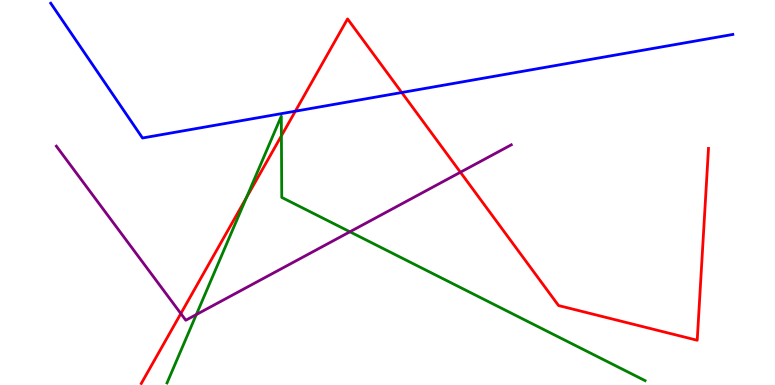[{'lines': ['blue', 'red'], 'intersections': [{'x': 3.81, 'y': 7.11}, {'x': 5.18, 'y': 7.6}]}, {'lines': ['green', 'red'], 'intersections': [{'x': 3.18, 'y': 4.86}, {'x': 3.63, 'y': 6.47}]}, {'lines': ['purple', 'red'], 'intersections': [{'x': 2.33, 'y': 1.86}, {'x': 5.94, 'y': 5.53}]}, {'lines': ['blue', 'green'], 'intersections': []}, {'lines': ['blue', 'purple'], 'intersections': []}, {'lines': ['green', 'purple'], 'intersections': [{'x': 2.53, 'y': 1.83}, {'x': 4.51, 'y': 3.98}]}]